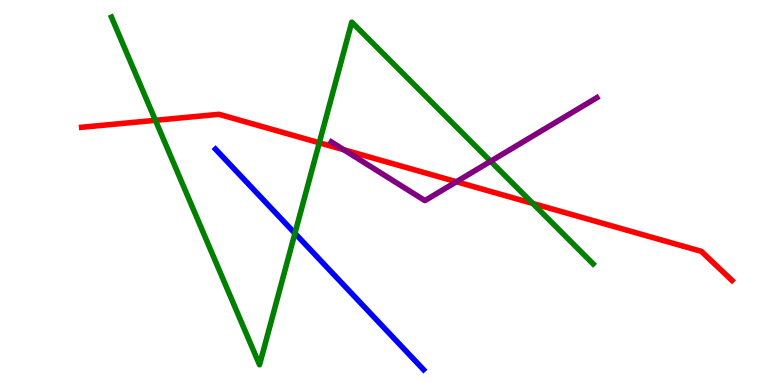[{'lines': ['blue', 'red'], 'intersections': []}, {'lines': ['green', 'red'], 'intersections': [{'x': 2.01, 'y': 6.88}, {'x': 4.12, 'y': 6.29}, {'x': 6.87, 'y': 4.72}]}, {'lines': ['purple', 'red'], 'intersections': [{'x': 4.44, 'y': 6.11}, {'x': 5.89, 'y': 5.28}]}, {'lines': ['blue', 'green'], 'intersections': [{'x': 3.81, 'y': 3.94}]}, {'lines': ['blue', 'purple'], 'intersections': []}, {'lines': ['green', 'purple'], 'intersections': [{'x': 6.33, 'y': 5.81}]}]